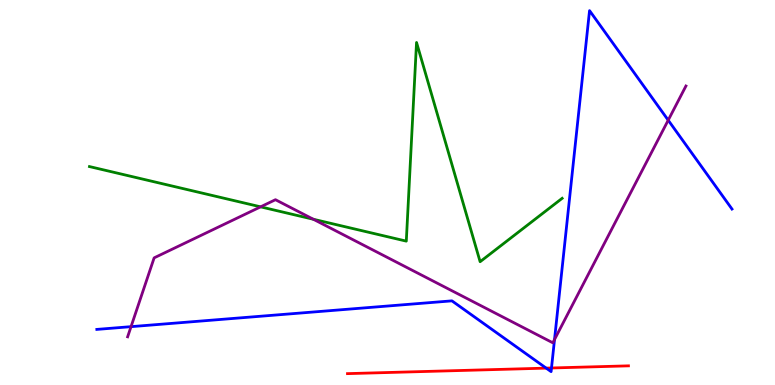[{'lines': ['blue', 'red'], 'intersections': [{'x': 7.05, 'y': 0.438}, {'x': 7.12, 'y': 0.442}]}, {'lines': ['green', 'red'], 'intersections': []}, {'lines': ['purple', 'red'], 'intersections': []}, {'lines': ['blue', 'green'], 'intersections': []}, {'lines': ['blue', 'purple'], 'intersections': [{'x': 1.69, 'y': 1.52}, {'x': 7.16, 'y': 1.18}, {'x': 8.62, 'y': 6.88}]}, {'lines': ['green', 'purple'], 'intersections': [{'x': 3.36, 'y': 4.63}, {'x': 4.04, 'y': 4.31}]}]